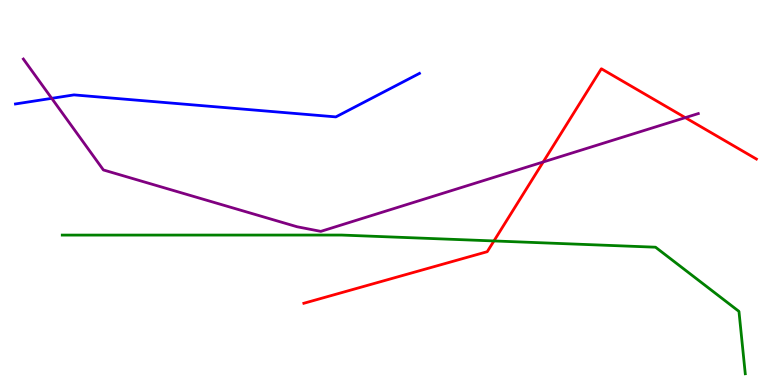[{'lines': ['blue', 'red'], 'intersections': []}, {'lines': ['green', 'red'], 'intersections': [{'x': 6.37, 'y': 3.74}]}, {'lines': ['purple', 'red'], 'intersections': [{'x': 7.01, 'y': 5.79}, {'x': 8.84, 'y': 6.94}]}, {'lines': ['blue', 'green'], 'intersections': []}, {'lines': ['blue', 'purple'], 'intersections': [{'x': 0.667, 'y': 7.45}]}, {'lines': ['green', 'purple'], 'intersections': []}]